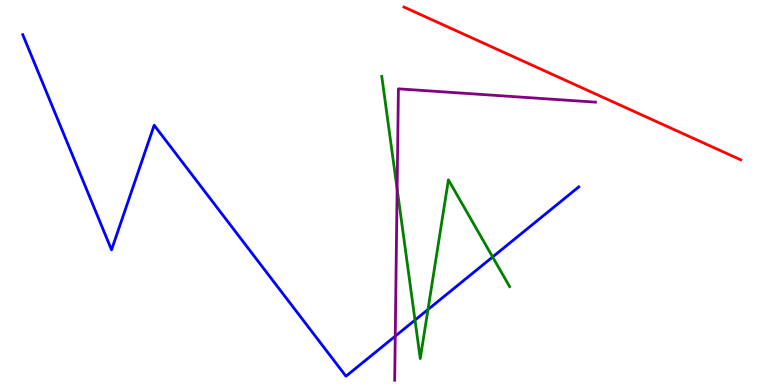[{'lines': ['blue', 'red'], 'intersections': []}, {'lines': ['green', 'red'], 'intersections': []}, {'lines': ['purple', 'red'], 'intersections': []}, {'lines': ['blue', 'green'], 'intersections': [{'x': 5.35, 'y': 1.69}, {'x': 5.52, 'y': 1.96}, {'x': 6.36, 'y': 3.33}]}, {'lines': ['blue', 'purple'], 'intersections': [{'x': 5.1, 'y': 1.27}]}, {'lines': ['green', 'purple'], 'intersections': [{'x': 5.12, 'y': 5.09}]}]